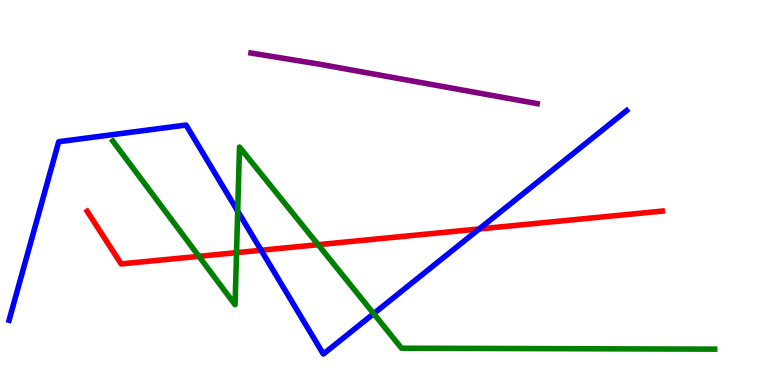[{'lines': ['blue', 'red'], 'intersections': [{'x': 3.37, 'y': 3.5}, {'x': 6.18, 'y': 4.05}]}, {'lines': ['green', 'red'], 'intersections': [{'x': 2.57, 'y': 3.34}, {'x': 3.05, 'y': 3.44}, {'x': 4.1, 'y': 3.64}]}, {'lines': ['purple', 'red'], 'intersections': []}, {'lines': ['blue', 'green'], 'intersections': [{'x': 3.07, 'y': 4.52}, {'x': 4.82, 'y': 1.85}]}, {'lines': ['blue', 'purple'], 'intersections': []}, {'lines': ['green', 'purple'], 'intersections': []}]